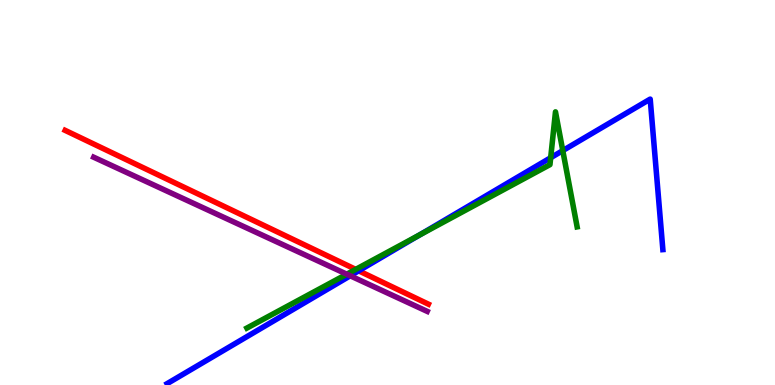[{'lines': ['blue', 'red'], 'intersections': [{'x': 4.63, 'y': 2.97}]}, {'lines': ['green', 'red'], 'intersections': [{'x': 4.59, 'y': 3.0}]}, {'lines': ['purple', 'red'], 'intersections': []}, {'lines': ['blue', 'green'], 'intersections': [{'x': 5.41, 'y': 3.89}, {'x': 7.11, 'y': 5.9}, {'x': 7.26, 'y': 6.09}]}, {'lines': ['blue', 'purple'], 'intersections': [{'x': 4.52, 'y': 2.84}]}, {'lines': ['green', 'purple'], 'intersections': [{'x': 4.47, 'y': 2.88}]}]